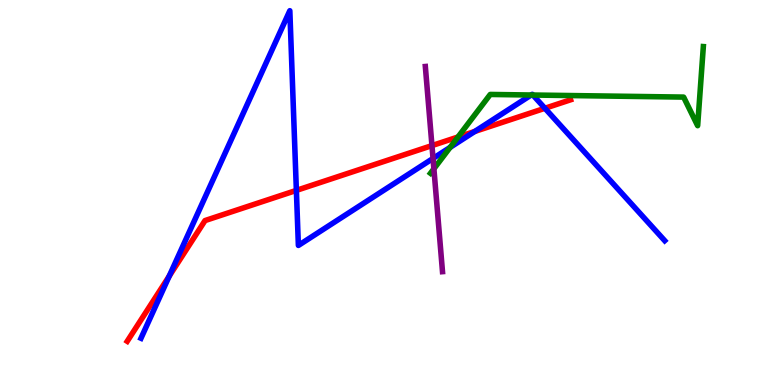[{'lines': ['blue', 'red'], 'intersections': [{'x': 2.18, 'y': 2.83}, {'x': 3.82, 'y': 5.05}, {'x': 6.13, 'y': 6.59}, {'x': 7.03, 'y': 7.19}]}, {'lines': ['green', 'red'], 'intersections': [{'x': 5.91, 'y': 6.44}]}, {'lines': ['purple', 'red'], 'intersections': [{'x': 5.57, 'y': 6.22}]}, {'lines': ['blue', 'green'], 'intersections': [{'x': 5.81, 'y': 6.17}, {'x': 6.85, 'y': 7.53}, {'x': 6.88, 'y': 7.53}]}, {'lines': ['blue', 'purple'], 'intersections': [{'x': 5.59, 'y': 5.88}]}, {'lines': ['green', 'purple'], 'intersections': [{'x': 5.6, 'y': 5.62}]}]